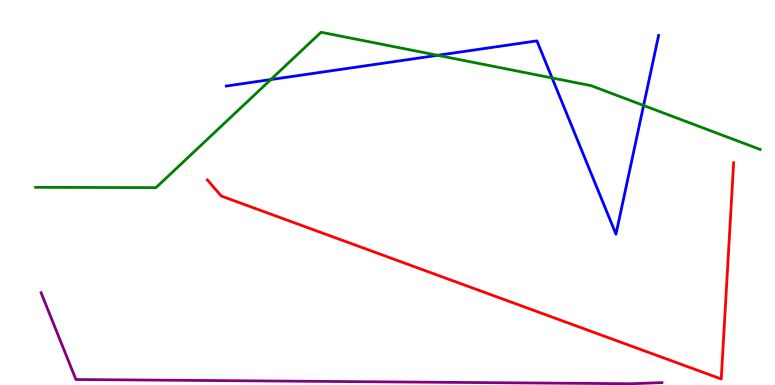[{'lines': ['blue', 'red'], 'intersections': []}, {'lines': ['green', 'red'], 'intersections': []}, {'lines': ['purple', 'red'], 'intersections': []}, {'lines': ['blue', 'green'], 'intersections': [{'x': 3.49, 'y': 7.93}, {'x': 5.65, 'y': 8.56}, {'x': 7.12, 'y': 7.98}, {'x': 8.3, 'y': 7.26}]}, {'lines': ['blue', 'purple'], 'intersections': []}, {'lines': ['green', 'purple'], 'intersections': []}]